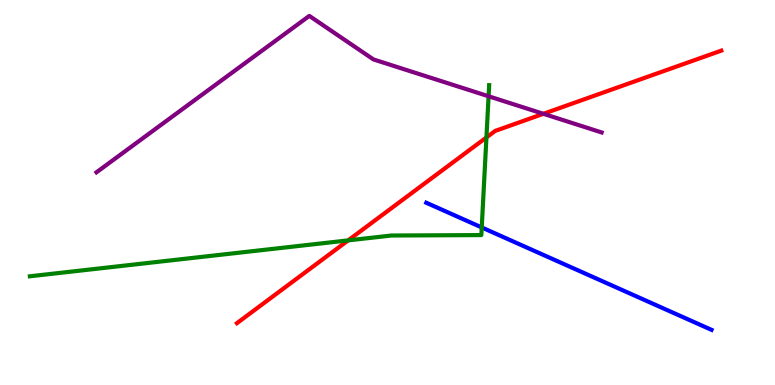[{'lines': ['blue', 'red'], 'intersections': []}, {'lines': ['green', 'red'], 'intersections': [{'x': 4.49, 'y': 3.76}, {'x': 6.28, 'y': 6.43}]}, {'lines': ['purple', 'red'], 'intersections': [{'x': 7.01, 'y': 7.04}]}, {'lines': ['blue', 'green'], 'intersections': [{'x': 6.22, 'y': 4.09}]}, {'lines': ['blue', 'purple'], 'intersections': []}, {'lines': ['green', 'purple'], 'intersections': [{'x': 6.3, 'y': 7.5}]}]